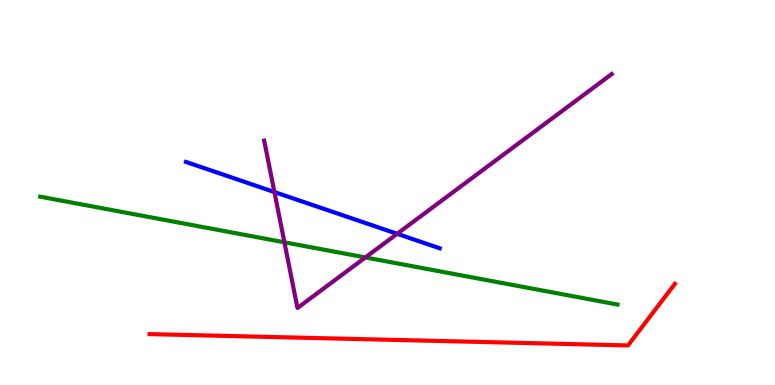[{'lines': ['blue', 'red'], 'intersections': []}, {'lines': ['green', 'red'], 'intersections': []}, {'lines': ['purple', 'red'], 'intersections': []}, {'lines': ['blue', 'green'], 'intersections': []}, {'lines': ['blue', 'purple'], 'intersections': [{'x': 3.54, 'y': 5.01}, {'x': 5.12, 'y': 3.93}]}, {'lines': ['green', 'purple'], 'intersections': [{'x': 3.67, 'y': 3.71}, {'x': 4.71, 'y': 3.31}]}]